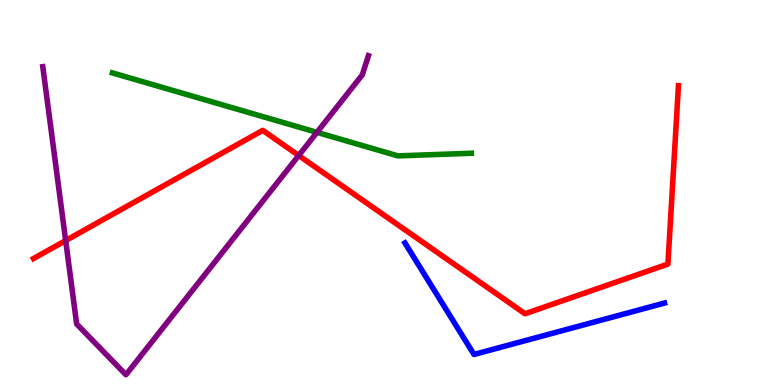[{'lines': ['blue', 'red'], 'intersections': []}, {'lines': ['green', 'red'], 'intersections': []}, {'lines': ['purple', 'red'], 'intersections': [{'x': 0.847, 'y': 3.75}, {'x': 3.85, 'y': 5.96}]}, {'lines': ['blue', 'green'], 'intersections': []}, {'lines': ['blue', 'purple'], 'intersections': []}, {'lines': ['green', 'purple'], 'intersections': [{'x': 4.09, 'y': 6.56}]}]